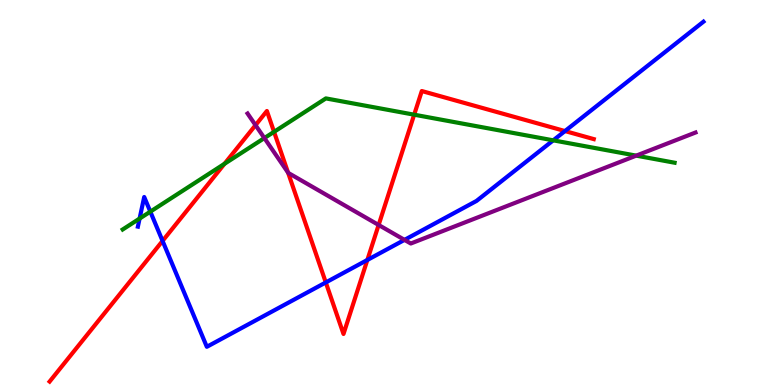[{'lines': ['blue', 'red'], 'intersections': [{'x': 2.1, 'y': 3.74}, {'x': 4.2, 'y': 2.66}, {'x': 4.74, 'y': 3.25}, {'x': 7.29, 'y': 6.6}]}, {'lines': ['green', 'red'], 'intersections': [{'x': 2.9, 'y': 5.75}, {'x': 3.54, 'y': 6.58}, {'x': 5.34, 'y': 7.02}]}, {'lines': ['purple', 'red'], 'intersections': [{'x': 3.3, 'y': 6.75}, {'x': 3.72, 'y': 5.52}, {'x': 4.89, 'y': 4.16}]}, {'lines': ['blue', 'green'], 'intersections': [{'x': 1.8, 'y': 4.32}, {'x': 1.94, 'y': 4.5}, {'x': 7.14, 'y': 6.35}]}, {'lines': ['blue', 'purple'], 'intersections': [{'x': 5.22, 'y': 3.77}]}, {'lines': ['green', 'purple'], 'intersections': [{'x': 3.41, 'y': 6.41}, {'x': 8.21, 'y': 5.96}]}]